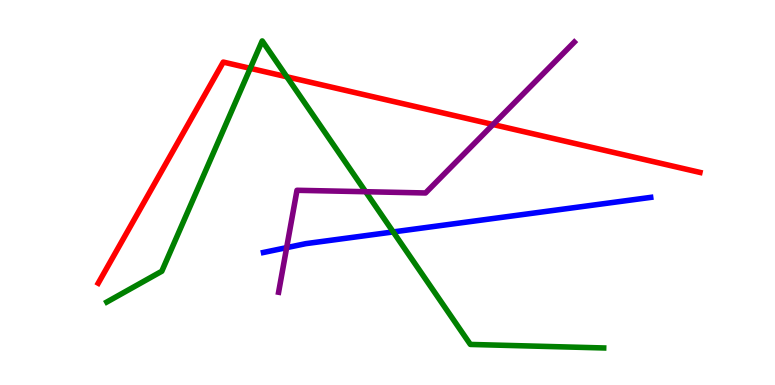[{'lines': ['blue', 'red'], 'intersections': []}, {'lines': ['green', 'red'], 'intersections': [{'x': 3.23, 'y': 8.23}, {'x': 3.7, 'y': 8.01}]}, {'lines': ['purple', 'red'], 'intersections': [{'x': 6.36, 'y': 6.77}]}, {'lines': ['blue', 'green'], 'intersections': [{'x': 5.07, 'y': 3.98}]}, {'lines': ['blue', 'purple'], 'intersections': [{'x': 3.7, 'y': 3.57}]}, {'lines': ['green', 'purple'], 'intersections': [{'x': 4.72, 'y': 5.02}]}]